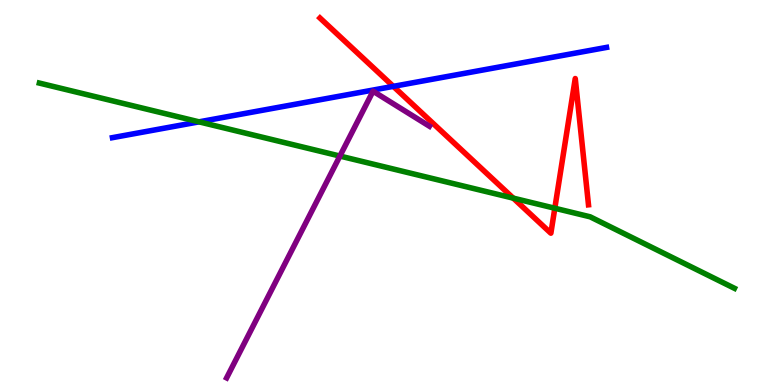[{'lines': ['blue', 'red'], 'intersections': [{'x': 5.08, 'y': 7.76}]}, {'lines': ['green', 'red'], 'intersections': [{'x': 6.62, 'y': 4.85}, {'x': 7.16, 'y': 4.59}]}, {'lines': ['purple', 'red'], 'intersections': []}, {'lines': ['blue', 'green'], 'intersections': [{'x': 2.57, 'y': 6.84}]}, {'lines': ['blue', 'purple'], 'intersections': []}, {'lines': ['green', 'purple'], 'intersections': [{'x': 4.39, 'y': 5.95}]}]